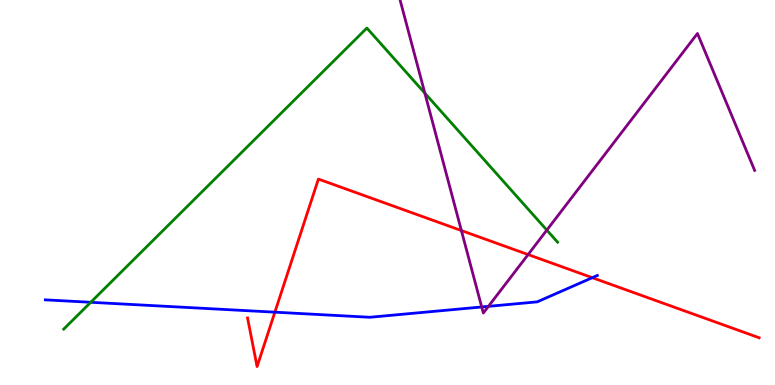[{'lines': ['blue', 'red'], 'intersections': [{'x': 3.55, 'y': 1.89}, {'x': 7.64, 'y': 2.79}]}, {'lines': ['green', 'red'], 'intersections': []}, {'lines': ['purple', 'red'], 'intersections': [{'x': 5.95, 'y': 4.01}, {'x': 6.81, 'y': 3.39}]}, {'lines': ['blue', 'green'], 'intersections': [{'x': 1.17, 'y': 2.15}]}, {'lines': ['blue', 'purple'], 'intersections': [{'x': 6.22, 'y': 2.03}, {'x': 6.3, 'y': 2.04}]}, {'lines': ['green', 'purple'], 'intersections': [{'x': 5.48, 'y': 7.58}, {'x': 7.06, 'y': 4.02}]}]